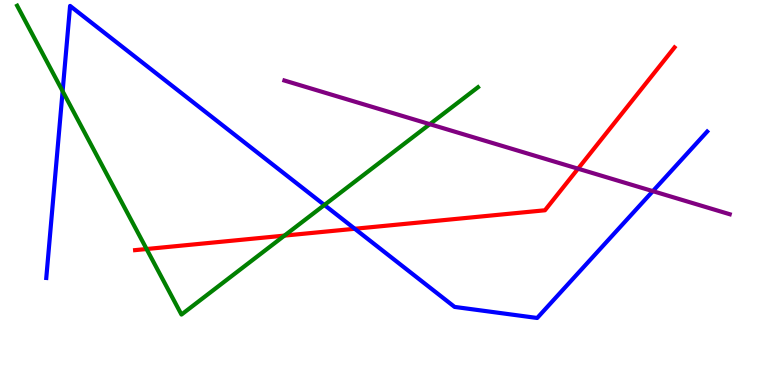[{'lines': ['blue', 'red'], 'intersections': [{'x': 4.58, 'y': 4.06}]}, {'lines': ['green', 'red'], 'intersections': [{'x': 1.89, 'y': 3.53}, {'x': 3.67, 'y': 3.88}]}, {'lines': ['purple', 'red'], 'intersections': [{'x': 7.46, 'y': 5.62}]}, {'lines': ['blue', 'green'], 'intersections': [{'x': 0.808, 'y': 7.63}, {'x': 4.19, 'y': 4.68}]}, {'lines': ['blue', 'purple'], 'intersections': [{'x': 8.42, 'y': 5.04}]}, {'lines': ['green', 'purple'], 'intersections': [{'x': 5.55, 'y': 6.77}]}]